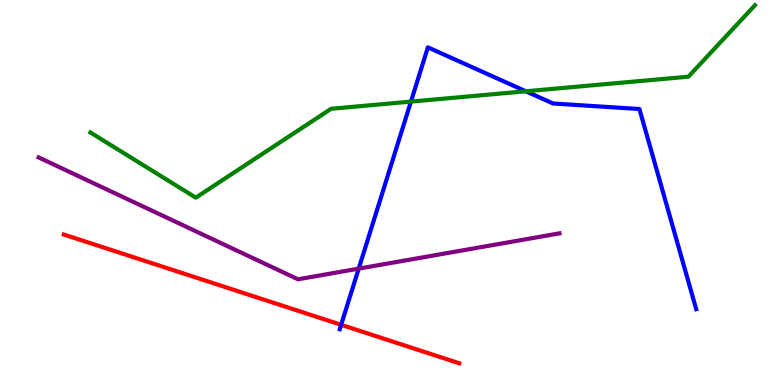[{'lines': ['blue', 'red'], 'intersections': [{'x': 4.4, 'y': 1.56}]}, {'lines': ['green', 'red'], 'intersections': []}, {'lines': ['purple', 'red'], 'intersections': []}, {'lines': ['blue', 'green'], 'intersections': [{'x': 5.3, 'y': 7.36}, {'x': 6.79, 'y': 7.63}]}, {'lines': ['blue', 'purple'], 'intersections': [{'x': 4.63, 'y': 3.02}]}, {'lines': ['green', 'purple'], 'intersections': []}]